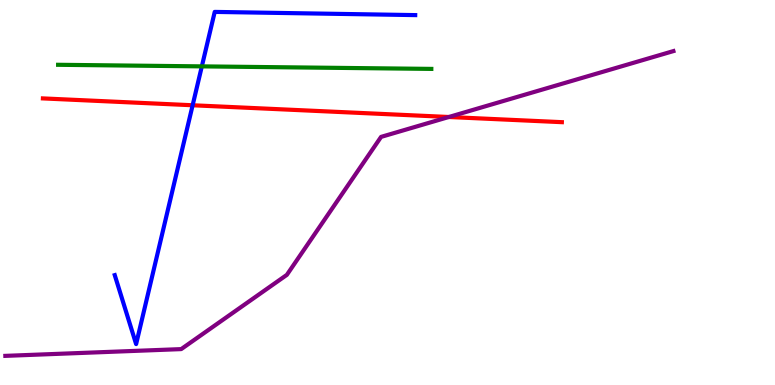[{'lines': ['blue', 'red'], 'intersections': [{'x': 2.49, 'y': 7.27}]}, {'lines': ['green', 'red'], 'intersections': []}, {'lines': ['purple', 'red'], 'intersections': [{'x': 5.79, 'y': 6.96}]}, {'lines': ['blue', 'green'], 'intersections': [{'x': 2.6, 'y': 8.28}]}, {'lines': ['blue', 'purple'], 'intersections': []}, {'lines': ['green', 'purple'], 'intersections': []}]